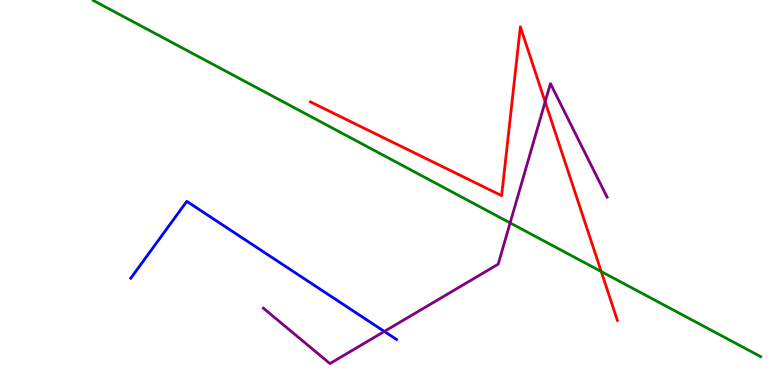[{'lines': ['blue', 'red'], 'intersections': []}, {'lines': ['green', 'red'], 'intersections': [{'x': 7.76, 'y': 2.95}]}, {'lines': ['purple', 'red'], 'intersections': [{'x': 7.03, 'y': 7.36}]}, {'lines': ['blue', 'green'], 'intersections': []}, {'lines': ['blue', 'purple'], 'intersections': [{'x': 4.96, 'y': 1.39}]}, {'lines': ['green', 'purple'], 'intersections': [{'x': 6.58, 'y': 4.21}]}]